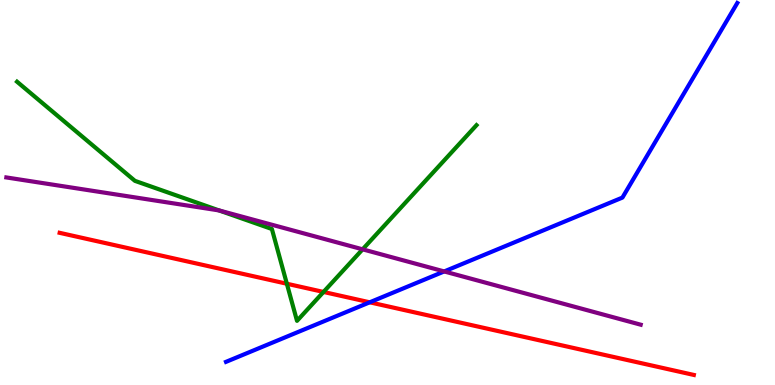[{'lines': ['blue', 'red'], 'intersections': [{'x': 4.77, 'y': 2.15}]}, {'lines': ['green', 'red'], 'intersections': [{'x': 3.7, 'y': 2.63}, {'x': 4.17, 'y': 2.42}]}, {'lines': ['purple', 'red'], 'intersections': []}, {'lines': ['blue', 'green'], 'intersections': []}, {'lines': ['blue', 'purple'], 'intersections': [{'x': 5.73, 'y': 2.95}]}, {'lines': ['green', 'purple'], 'intersections': [{'x': 2.83, 'y': 4.53}, {'x': 4.68, 'y': 3.52}]}]